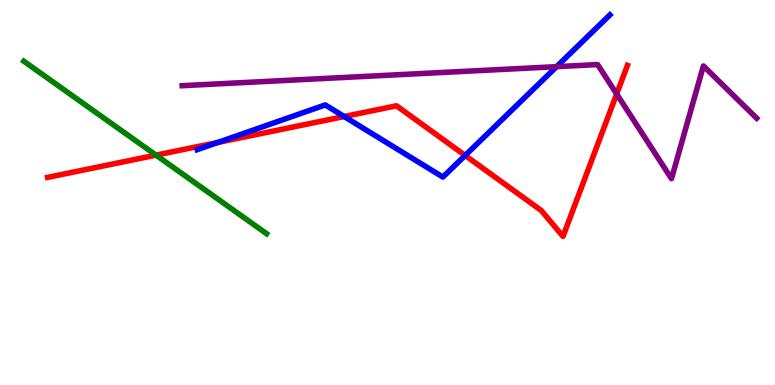[{'lines': ['blue', 'red'], 'intersections': [{'x': 2.81, 'y': 6.3}, {'x': 4.44, 'y': 6.97}, {'x': 6.0, 'y': 5.96}]}, {'lines': ['green', 'red'], 'intersections': [{'x': 2.01, 'y': 5.97}]}, {'lines': ['purple', 'red'], 'intersections': [{'x': 7.96, 'y': 7.56}]}, {'lines': ['blue', 'green'], 'intersections': []}, {'lines': ['blue', 'purple'], 'intersections': [{'x': 7.18, 'y': 8.27}]}, {'lines': ['green', 'purple'], 'intersections': []}]